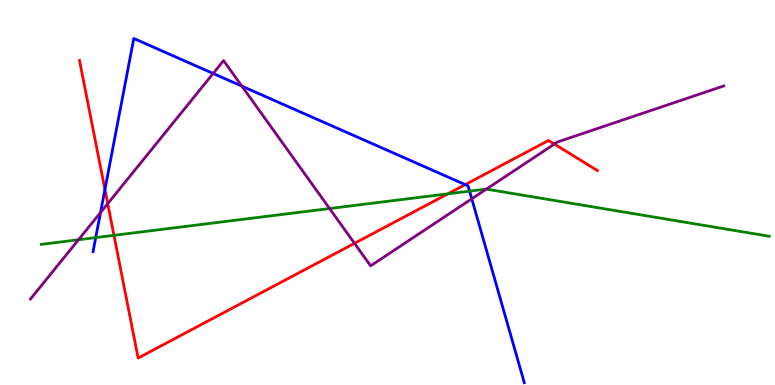[{'lines': ['blue', 'red'], 'intersections': [{'x': 1.35, 'y': 5.08}, {'x': 6.0, 'y': 5.2}]}, {'lines': ['green', 'red'], 'intersections': [{'x': 1.47, 'y': 3.89}, {'x': 5.78, 'y': 4.97}]}, {'lines': ['purple', 'red'], 'intersections': [{'x': 1.39, 'y': 4.71}, {'x': 4.57, 'y': 3.68}, {'x': 7.15, 'y': 6.26}]}, {'lines': ['blue', 'green'], 'intersections': [{'x': 1.24, 'y': 3.83}, {'x': 6.06, 'y': 5.04}]}, {'lines': ['blue', 'purple'], 'intersections': [{'x': 1.3, 'y': 4.48}, {'x': 2.75, 'y': 8.09}, {'x': 3.12, 'y': 7.76}, {'x': 6.09, 'y': 4.84}]}, {'lines': ['green', 'purple'], 'intersections': [{'x': 1.01, 'y': 3.77}, {'x': 4.25, 'y': 4.58}, {'x': 6.28, 'y': 5.09}]}]